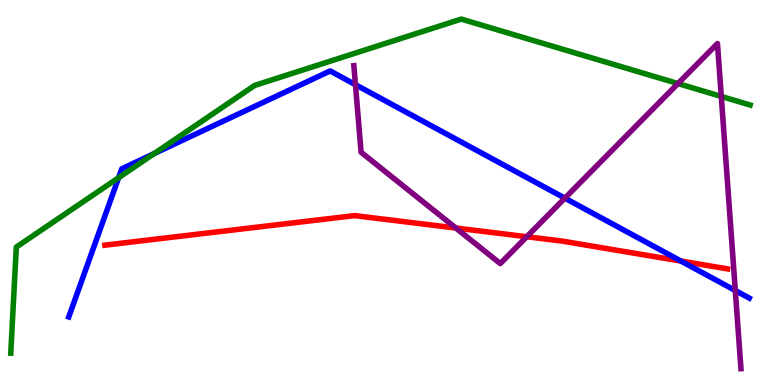[{'lines': ['blue', 'red'], 'intersections': [{'x': 8.79, 'y': 3.22}]}, {'lines': ['green', 'red'], 'intersections': []}, {'lines': ['purple', 'red'], 'intersections': [{'x': 5.88, 'y': 4.08}, {'x': 6.8, 'y': 3.85}]}, {'lines': ['blue', 'green'], 'intersections': [{'x': 1.53, 'y': 5.38}, {'x': 1.99, 'y': 6.01}]}, {'lines': ['blue', 'purple'], 'intersections': [{'x': 4.59, 'y': 7.8}, {'x': 7.29, 'y': 4.85}, {'x': 9.49, 'y': 2.45}]}, {'lines': ['green', 'purple'], 'intersections': [{'x': 8.75, 'y': 7.83}, {'x': 9.31, 'y': 7.5}]}]